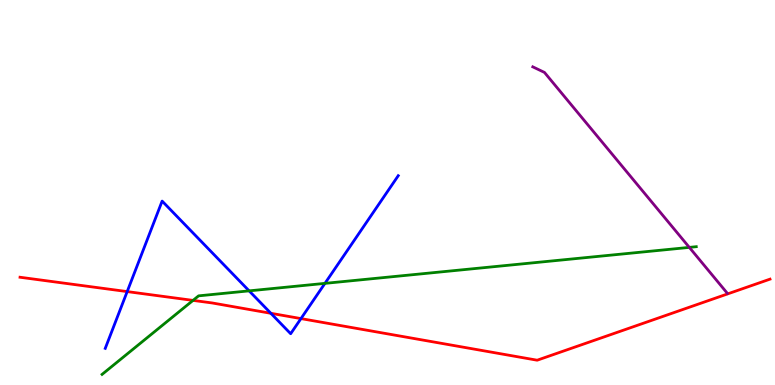[{'lines': ['blue', 'red'], 'intersections': [{'x': 1.64, 'y': 2.43}, {'x': 3.49, 'y': 1.86}, {'x': 3.88, 'y': 1.72}]}, {'lines': ['green', 'red'], 'intersections': [{'x': 2.49, 'y': 2.2}]}, {'lines': ['purple', 'red'], 'intersections': []}, {'lines': ['blue', 'green'], 'intersections': [{'x': 3.21, 'y': 2.45}, {'x': 4.19, 'y': 2.64}]}, {'lines': ['blue', 'purple'], 'intersections': []}, {'lines': ['green', 'purple'], 'intersections': [{'x': 8.89, 'y': 3.57}]}]